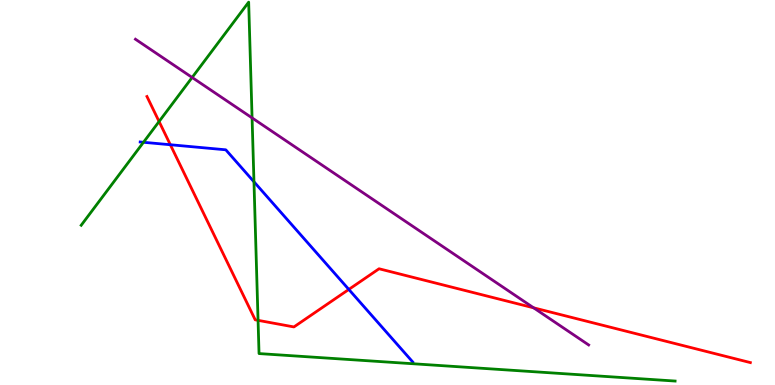[{'lines': ['blue', 'red'], 'intersections': [{'x': 2.2, 'y': 6.24}, {'x': 4.5, 'y': 2.48}]}, {'lines': ['green', 'red'], 'intersections': [{'x': 2.05, 'y': 6.84}, {'x': 3.33, 'y': 1.68}]}, {'lines': ['purple', 'red'], 'intersections': [{'x': 6.89, 'y': 2.0}]}, {'lines': ['blue', 'green'], 'intersections': [{'x': 1.85, 'y': 6.3}, {'x': 3.28, 'y': 5.28}]}, {'lines': ['blue', 'purple'], 'intersections': []}, {'lines': ['green', 'purple'], 'intersections': [{'x': 2.48, 'y': 7.99}, {'x': 3.25, 'y': 6.94}]}]